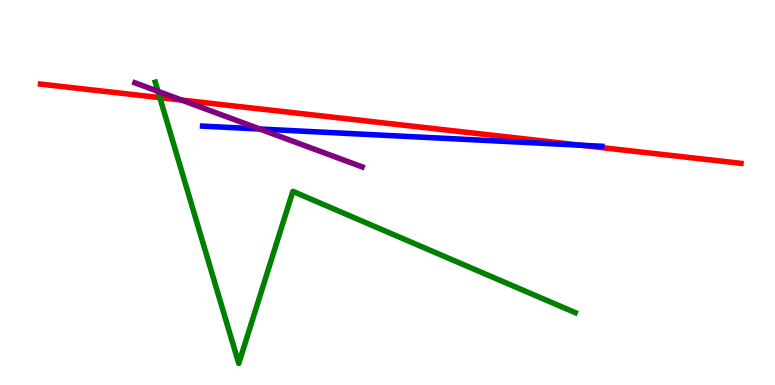[{'lines': ['blue', 'red'], 'intersections': [{'x': 7.49, 'y': 6.23}]}, {'lines': ['green', 'red'], 'intersections': [{'x': 2.06, 'y': 7.46}]}, {'lines': ['purple', 'red'], 'intersections': [{'x': 2.34, 'y': 7.4}]}, {'lines': ['blue', 'green'], 'intersections': []}, {'lines': ['blue', 'purple'], 'intersections': [{'x': 3.35, 'y': 6.65}]}, {'lines': ['green', 'purple'], 'intersections': [{'x': 2.04, 'y': 7.63}]}]